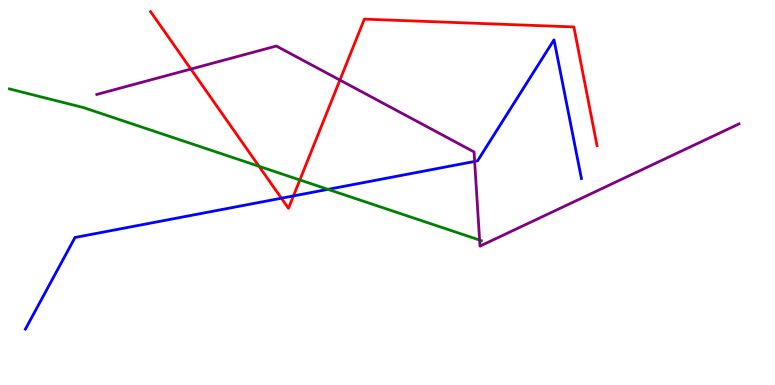[{'lines': ['blue', 'red'], 'intersections': [{'x': 3.63, 'y': 4.85}, {'x': 3.79, 'y': 4.91}]}, {'lines': ['green', 'red'], 'intersections': [{'x': 3.34, 'y': 5.68}, {'x': 3.87, 'y': 5.33}]}, {'lines': ['purple', 'red'], 'intersections': [{'x': 2.46, 'y': 8.21}, {'x': 4.39, 'y': 7.92}]}, {'lines': ['blue', 'green'], 'intersections': [{'x': 4.23, 'y': 5.08}]}, {'lines': ['blue', 'purple'], 'intersections': [{'x': 6.12, 'y': 5.81}]}, {'lines': ['green', 'purple'], 'intersections': [{'x': 6.19, 'y': 3.76}]}]